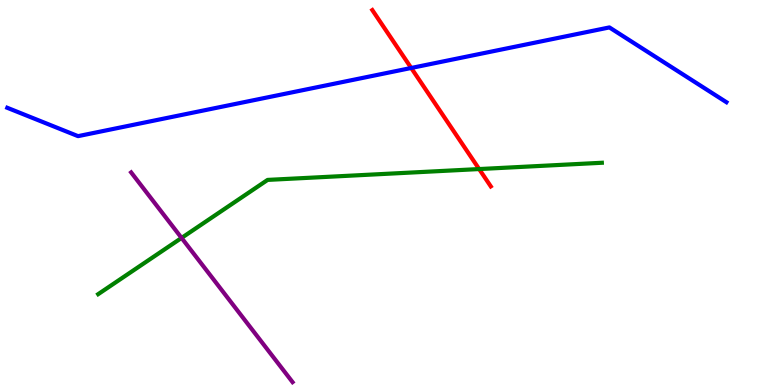[{'lines': ['blue', 'red'], 'intersections': [{'x': 5.31, 'y': 8.23}]}, {'lines': ['green', 'red'], 'intersections': [{'x': 6.18, 'y': 5.61}]}, {'lines': ['purple', 'red'], 'intersections': []}, {'lines': ['blue', 'green'], 'intersections': []}, {'lines': ['blue', 'purple'], 'intersections': []}, {'lines': ['green', 'purple'], 'intersections': [{'x': 2.34, 'y': 3.82}]}]